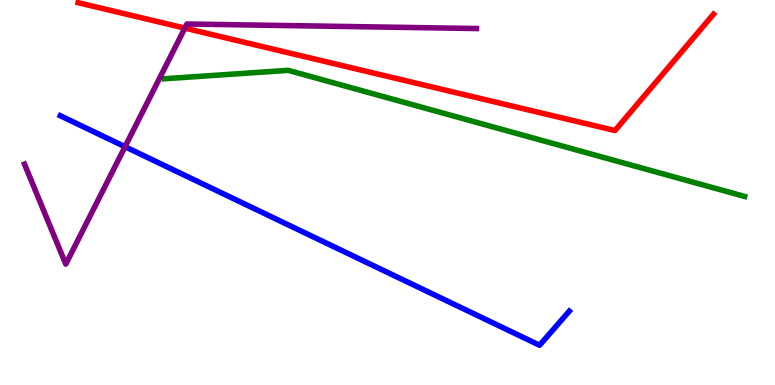[{'lines': ['blue', 'red'], 'intersections': []}, {'lines': ['green', 'red'], 'intersections': []}, {'lines': ['purple', 'red'], 'intersections': [{'x': 2.39, 'y': 9.27}]}, {'lines': ['blue', 'green'], 'intersections': []}, {'lines': ['blue', 'purple'], 'intersections': [{'x': 1.61, 'y': 6.19}]}, {'lines': ['green', 'purple'], 'intersections': []}]